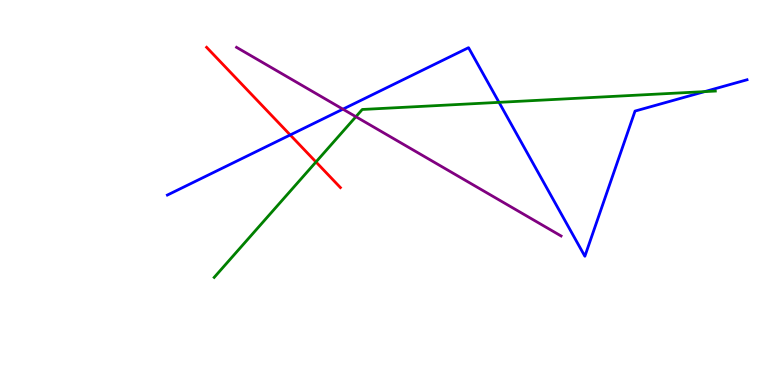[{'lines': ['blue', 'red'], 'intersections': [{'x': 3.74, 'y': 6.49}]}, {'lines': ['green', 'red'], 'intersections': [{'x': 4.08, 'y': 5.79}]}, {'lines': ['purple', 'red'], 'intersections': []}, {'lines': ['blue', 'green'], 'intersections': [{'x': 6.44, 'y': 7.34}, {'x': 9.09, 'y': 7.62}]}, {'lines': ['blue', 'purple'], 'intersections': [{'x': 4.42, 'y': 7.16}]}, {'lines': ['green', 'purple'], 'intersections': [{'x': 4.59, 'y': 6.97}]}]